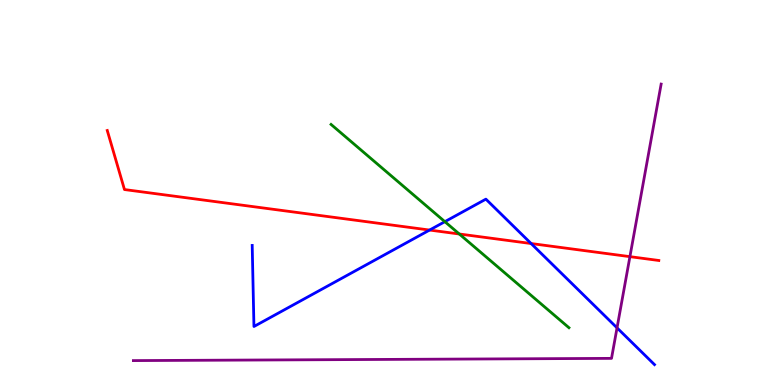[{'lines': ['blue', 'red'], 'intersections': [{'x': 5.54, 'y': 4.02}, {'x': 6.85, 'y': 3.67}]}, {'lines': ['green', 'red'], 'intersections': [{'x': 5.93, 'y': 3.92}]}, {'lines': ['purple', 'red'], 'intersections': [{'x': 8.13, 'y': 3.33}]}, {'lines': ['blue', 'green'], 'intersections': [{'x': 5.74, 'y': 4.24}]}, {'lines': ['blue', 'purple'], 'intersections': [{'x': 7.96, 'y': 1.48}]}, {'lines': ['green', 'purple'], 'intersections': []}]